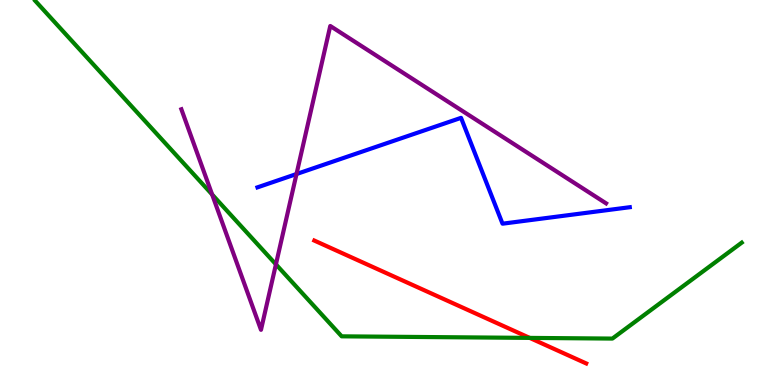[{'lines': ['blue', 'red'], 'intersections': []}, {'lines': ['green', 'red'], 'intersections': [{'x': 6.83, 'y': 1.22}]}, {'lines': ['purple', 'red'], 'intersections': []}, {'lines': ['blue', 'green'], 'intersections': []}, {'lines': ['blue', 'purple'], 'intersections': [{'x': 3.83, 'y': 5.48}]}, {'lines': ['green', 'purple'], 'intersections': [{'x': 2.74, 'y': 4.95}, {'x': 3.56, 'y': 3.13}]}]